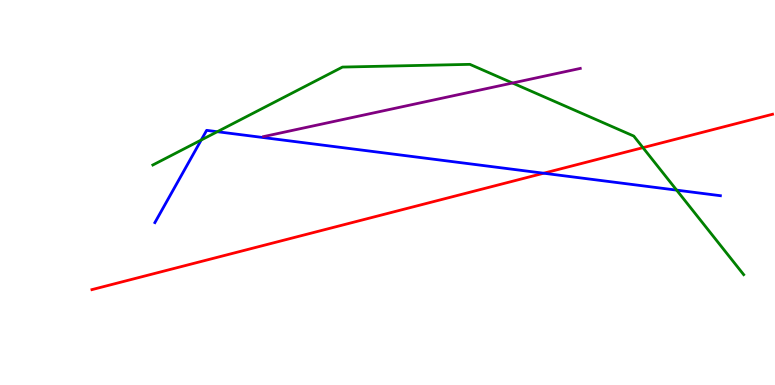[{'lines': ['blue', 'red'], 'intersections': [{'x': 7.02, 'y': 5.5}]}, {'lines': ['green', 'red'], 'intersections': [{'x': 8.3, 'y': 6.16}]}, {'lines': ['purple', 'red'], 'intersections': []}, {'lines': ['blue', 'green'], 'intersections': [{'x': 2.6, 'y': 6.36}, {'x': 2.8, 'y': 6.58}, {'x': 8.73, 'y': 5.06}]}, {'lines': ['blue', 'purple'], 'intersections': []}, {'lines': ['green', 'purple'], 'intersections': [{'x': 6.61, 'y': 7.84}]}]